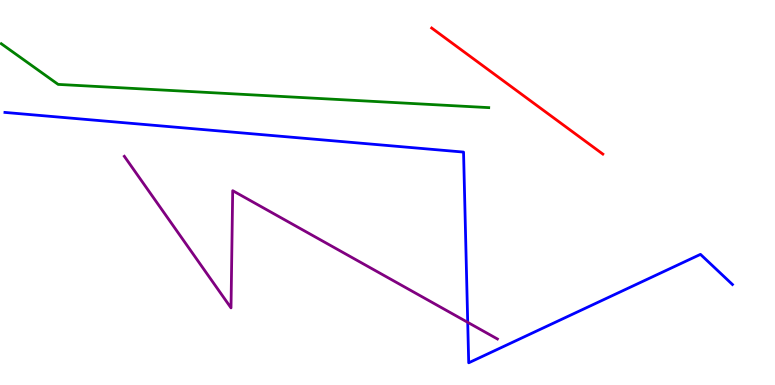[{'lines': ['blue', 'red'], 'intersections': []}, {'lines': ['green', 'red'], 'intersections': []}, {'lines': ['purple', 'red'], 'intersections': []}, {'lines': ['blue', 'green'], 'intersections': []}, {'lines': ['blue', 'purple'], 'intersections': [{'x': 6.03, 'y': 1.63}]}, {'lines': ['green', 'purple'], 'intersections': []}]